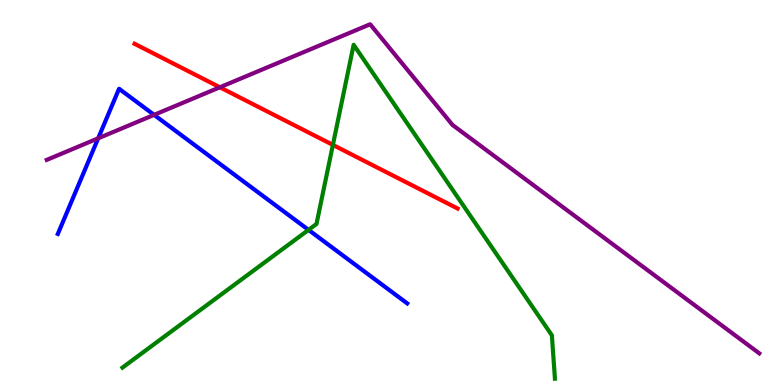[{'lines': ['blue', 'red'], 'intersections': []}, {'lines': ['green', 'red'], 'intersections': [{'x': 4.3, 'y': 6.24}]}, {'lines': ['purple', 'red'], 'intersections': [{'x': 2.84, 'y': 7.73}]}, {'lines': ['blue', 'green'], 'intersections': [{'x': 3.98, 'y': 4.03}]}, {'lines': ['blue', 'purple'], 'intersections': [{'x': 1.27, 'y': 6.41}, {'x': 1.99, 'y': 7.02}]}, {'lines': ['green', 'purple'], 'intersections': []}]